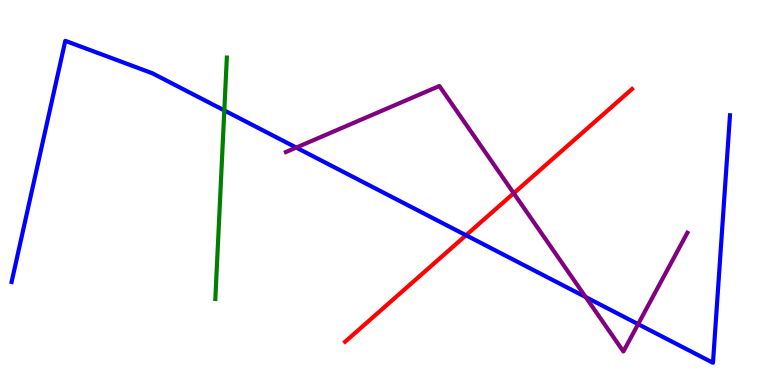[{'lines': ['blue', 'red'], 'intersections': [{'x': 6.01, 'y': 3.89}]}, {'lines': ['green', 'red'], 'intersections': []}, {'lines': ['purple', 'red'], 'intersections': [{'x': 6.63, 'y': 4.98}]}, {'lines': ['blue', 'green'], 'intersections': [{'x': 2.89, 'y': 7.13}]}, {'lines': ['blue', 'purple'], 'intersections': [{'x': 3.82, 'y': 6.17}, {'x': 7.56, 'y': 2.28}, {'x': 8.23, 'y': 1.58}]}, {'lines': ['green', 'purple'], 'intersections': []}]